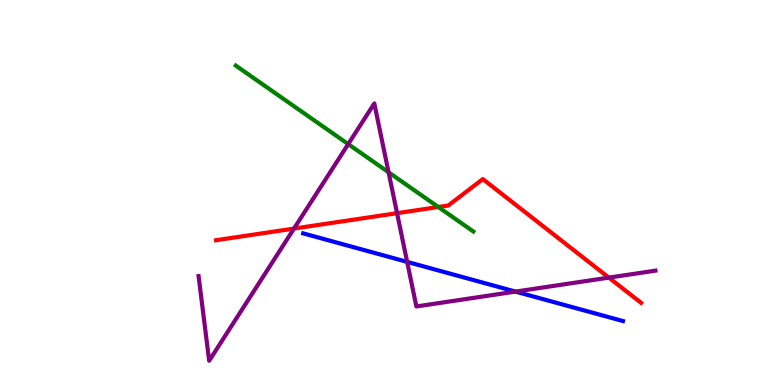[{'lines': ['blue', 'red'], 'intersections': []}, {'lines': ['green', 'red'], 'intersections': [{'x': 5.66, 'y': 4.62}]}, {'lines': ['purple', 'red'], 'intersections': [{'x': 3.79, 'y': 4.06}, {'x': 5.12, 'y': 4.46}, {'x': 7.86, 'y': 2.79}]}, {'lines': ['blue', 'green'], 'intersections': []}, {'lines': ['blue', 'purple'], 'intersections': [{'x': 5.25, 'y': 3.2}, {'x': 6.65, 'y': 2.43}]}, {'lines': ['green', 'purple'], 'intersections': [{'x': 4.49, 'y': 6.26}, {'x': 5.01, 'y': 5.52}]}]